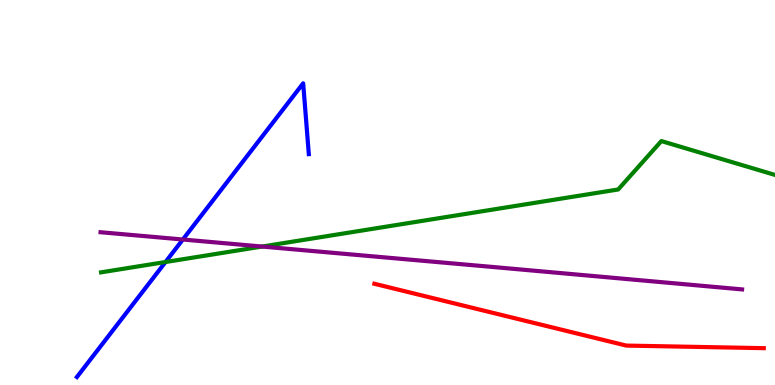[{'lines': ['blue', 'red'], 'intersections': []}, {'lines': ['green', 'red'], 'intersections': []}, {'lines': ['purple', 'red'], 'intersections': []}, {'lines': ['blue', 'green'], 'intersections': [{'x': 2.14, 'y': 3.19}]}, {'lines': ['blue', 'purple'], 'intersections': [{'x': 2.36, 'y': 3.78}]}, {'lines': ['green', 'purple'], 'intersections': [{'x': 3.38, 'y': 3.6}]}]